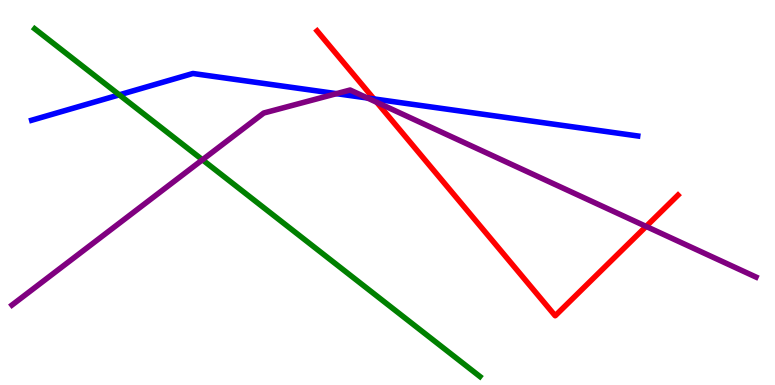[{'lines': ['blue', 'red'], 'intersections': [{'x': 4.83, 'y': 7.43}]}, {'lines': ['green', 'red'], 'intersections': []}, {'lines': ['purple', 'red'], 'intersections': [{'x': 4.86, 'y': 7.34}, {'x': 8.34, 'y': 4.12}]}, {'lines': ['blue', 'green'], 'intersections': [{'x': 1.54, 'y': 7.54}]}, {'lines': ['blue', 'purple'], 'intersections': [{'x': 4.34, 'y': 7.57}, {'x': 4.74, 'y': 7.45}]}, {'lines': ['green', 'purple'], 'intersections': [{'x': 2.61, 'y': 5.85}]}]